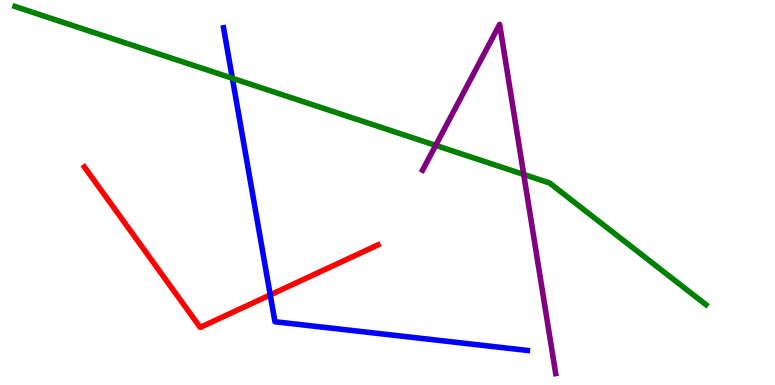[{'lines': ['blue', 'red'], 'intersections': [{'x': 3.49, 'y': 2.34}]}, {'lines': ['green', 'red'], 'intersections': []}, {'lines': ['purple', 'red'], 'intersections': []}, {'lines': ['blue', 'green'], 'intersections': [{'x': 3.0, 'y': 7.97}]}, {'lines': ['blue', 'purple'], 'intersections': []}, {'lines': ['green', 'purple'], 'intersections': [{'x': 5.62, 'y': 6.22}, {'x': 6.76, 'y': 5.47}]}]